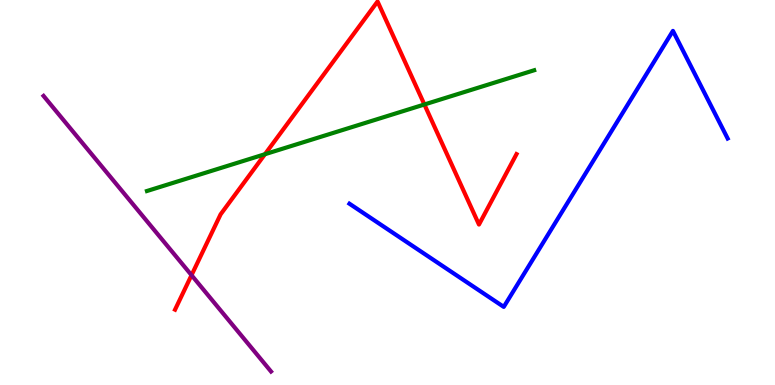[{'lines': ['blue', 'red'], 'intersections': []}, {'lines': ['green', 'red'], 'intersections': [{'x': 3.42, 'y': 5.99}, {'x': 5.48, 'y': 7.29}]}, {'lines': ['purple', 'red'], 'intersections': [{'x': 2.47, 'y': 2.85}]}, {'lines': ['blue', 'green'], 'intersections': []}, {'lines': ['blue', 'purple'], 'intersections': []}, {'lines': ['green', 'purple'], 'intersections': []}]